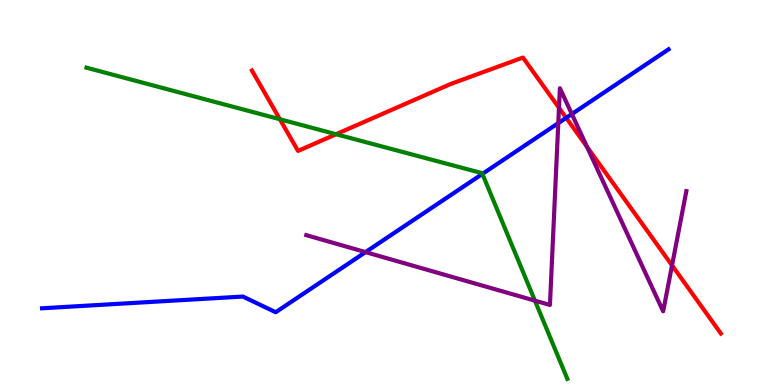[{'lines': ['blue', 'red'], 'intersections': [{'x': 7.31, 'y': 6.94}]}, {'lines': ['green', 'red'], 'intersections': [{'x': 3.61, 'y': 6.9}, {'x': 4.34, 'y': 6.51}]}, {'lines': ['purple', 'red'], 'intersections': [{'x': 7.21, 'y': 7.2}, {'x': 7.58, 'y': 6.18}, {'x': 8.67, 'y': 3.11}]}, {'lines': ['blue', 'green'], 'intersections': [{'x': 6.22, 'y': 5.48}]}, {'lines': ['blue', 'purple'], 'intersections': [{'x': 4.72, 'y': 3.45}, {'x': 7.2, 'y': 6.8}, {'x': 7.38, 'y': 7.04}]}, {'lines': ['green', 'purple'], 'intersections': [{'x': 6.9, 'y': 2.19}]}]